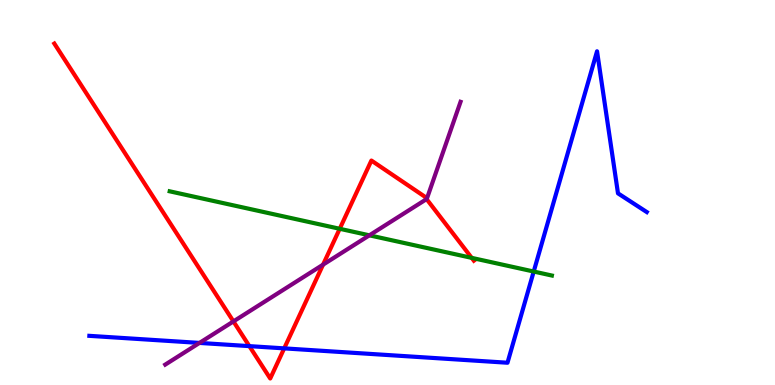[{'lines': ['blue', 'red'], 'intersections': [{'x': 3.22, 'y': 1.01}, {'x': 3.67, 'y': 0.951}]}, {'lines': ['green', 'red'], 'intersections': [{'x': 4.38, 'y': 4.06}, {'x': 6.09, 'y': 3.3}]}, {'lines': ['purple', 'red'], 'intersections': [{'x': 3.01, 'y': 1.65}, {'x': 4.17, 'y': 3.13}, {'x': 5.5, 'y': 4.83}]}, {'lines': ['blue', 'green'], 'intersections': [{'x': 6.89, 'y': 2.95}]}, {'lines': ['blue', 'purple'], 'intersections': [{'x': 2.57, 'y': 1.09}]}, {'lines': ['green', 'purple'], 'intersections': [{'x': 4.77, 'y': 3.89}]}]